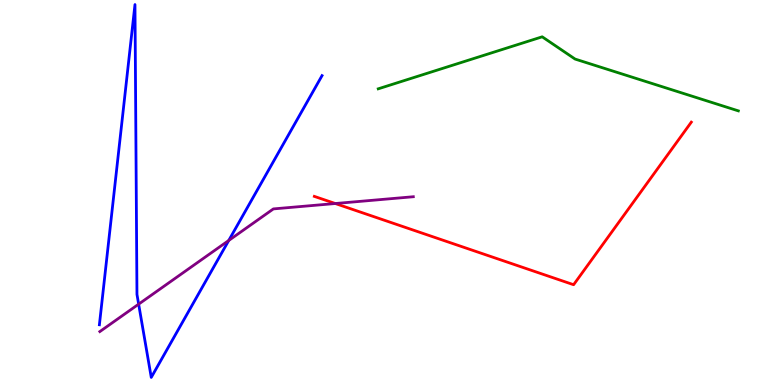[{'lines': ['blue', 'red'], 'intersections': []}, {'lines': ['green', 'red'], 'intersections': []}, {'lines': ['purple', 'red'], 'intersections': [{'x': 4.33, 'y': 4.71}]}, {'lines': ['blue', 'green'], 'intersections': []}, {'lines': ['blue', 'purple'], 'intersections': [{'x': 1.79, 'y': 2.1}, {'x': 2.95, 'y': 3.75}]}, {'lines': ['green', 'purple'], 'intersections': []}]